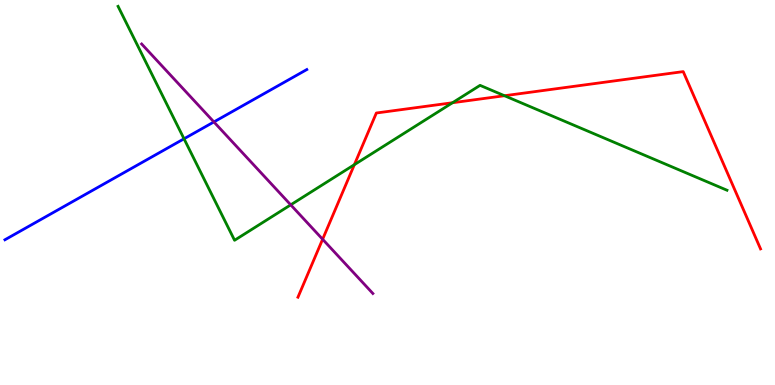[{'lines': ['blue', 'red'], 'intersections': []}, {'lines': ['green', 'red'], 'intersections': [{'x': 4.57, 'y': 5.72}, {'x': 5.84, 'y': 7.33}, {'x': 6.51, 'y': 7.51}]}, {'lines': ['purple', 'red'], 'intersections': [{'x': 4.16, 'y': 3.79}]}, {'lines': ['blue', 'green'], 'intersections': [{'x': 2.37, 'y': 6.4}]}, {'lines': ['blue', 'purple'], 'intersections': [{'x': 2.76, 'y': 6.83}]}, {'lines': ['green', 'purple'], 'intersections': [{'x': 3.75, 'y': 4.68}]}]